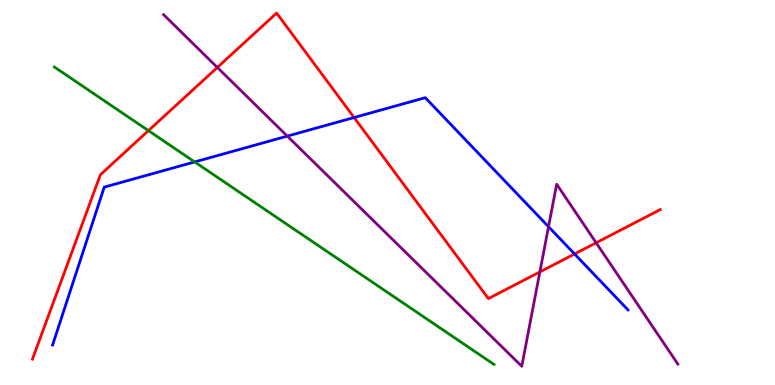[{'lines': ['blue', 'red'], 'intersections': [{'x': 4.57, 'y': 6.95}, {'x': 7.41, 'y': 3.4}]}, {'lines': ['green', 'red'], 'intersections': [{'x': 1.92, 'y': 6.61}]}, {'lines': ['purple', 'red'], 'intersections': [{'x': 2.8, 'y': 8.25}, {'x': 6.97, 'y': 2.94}, {'x': 7.69, 'y': 3.69}]}, {'lines': ['blue', 'green'], 'intersections': [{'x': 2.51, 'y': 5.79}]}, {'lines': ['blue', 'purple'], 'intersections': [{'x': 3.71, 'y': 6.46}, {'x': 7.08, 'y': 4.11}]}, {'lines': ['green', 'purple'], 'intersections': []}]